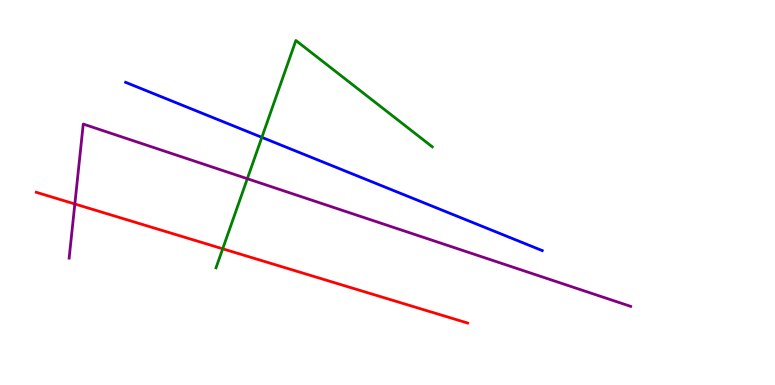[{'lines': ['blue', 'red'], 'intersections': []}, {'lines': ['green', 'red'], 'intersections': [{'x': 2.87, 'y': 3.54}]}, {'lines': ['purple', 'red'], 'intersections': [{'x': 0.966, 'y': 4.7}]}, {'lines': ['blue', 'green'], 'intersections': [{'x': 3.38, 'y': 6.43}]}, {'lines': ['blue', 'purple'], 'intersections': []}, {'lines': ['green', 'purple'], 'intersections': [{'x': 3.19, 'y': 5.36}]}]